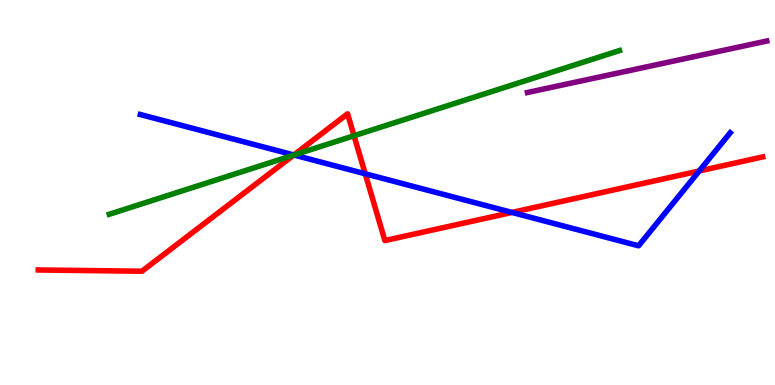[{'lines': ['blue', 'red'], 'intersections': [{'x': 3.79, 'y': 5.97}, {'x': 4.71, 'y': 5.49}, {'x': 6.61, 'y': 4.48}, {'x': 9.02, 'y': 5.56}]}, {'lines': ['green', 'red'], 'intersections': [{'x': 3.79, 'y': 5.97}, {'x': 4.57, 'y': 6.47}]}, {'lines': ['purple', 'red'], 'intersections': []}, {'lines': ['blue', 'green'], 'intersections': [{'x': 3.79, 'y': 5.97}]}, {'lines': ['blue', 'purple'], 'intersections': []}, {'lines': ['green', 'purple'], 'intersections': []}]